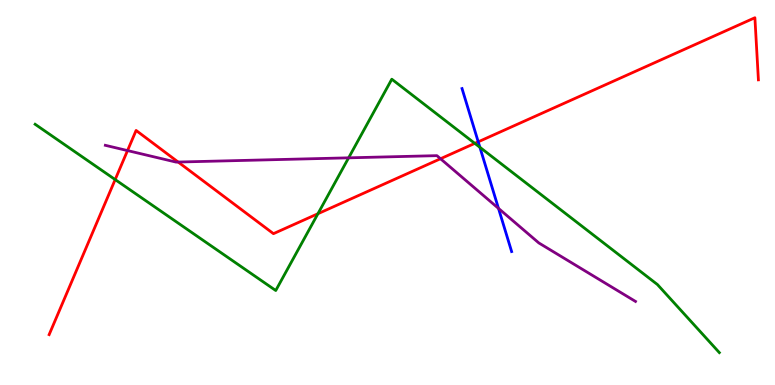[{'lines': ['blue', 'red'], 'intersections': [{'x': 6.17, 'y': 6.32}]}, {'lines': ['green', 'red'], 'intersections': [{'x': 1.49, 'y': 5.34}, {'x': 4.1, 'y': 4.45}, {'x': 6.13, 'y': 6.28}]}, {'lines': ['purple', 'red'], 'intersections': [{'x': 1.65, 'y': 6.09}, {'x': 2.3, 'y': 5.79}, {'x': 5.68, 'y': 5.88}]}, {'lines': ['blue', 'green'], 'intersections': [{'x': 6.19, 'y': 6.17}]}, {'lines': ['blue', 'purple'], 'intersections': [{'x': 6.43, 'y': 4.59}]}, {'lines': ['green', 'purple'], 'intersections': [{'x': 4.5, 'y': 5.9}]}]